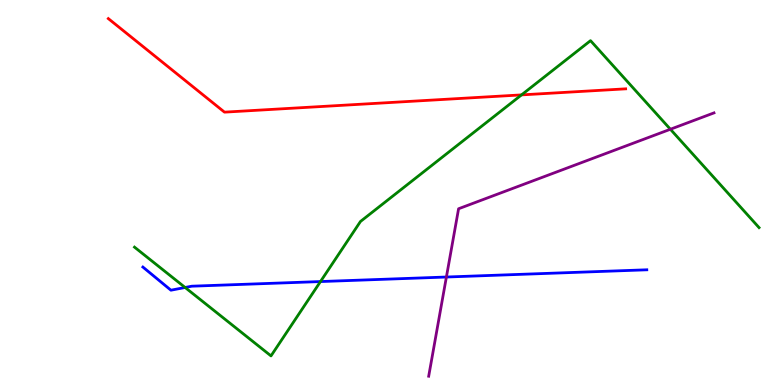[{'lines': ['blue', 'red'], 'intersections': []}, {'lines': ['green', 'red'], 'intersections': [{'x': 6.73, 'y': 7.54}]}, {'lines': ['purple', 'red'], 'intersections': []}, {'lines': ['blue', 'green'], 'intersections': [{'x': 2.39, 'y': 2.53}, {'x': 4.14, 'y': 2.69}]}, {'lines': ['blue', 'purple'], 'intersections': [{'x': 5.76, 'y': 2.8}]}, {'lines': ['green', 'purple'], 'intersections': [{'x': 8.65, 'y': 6.64}]}]